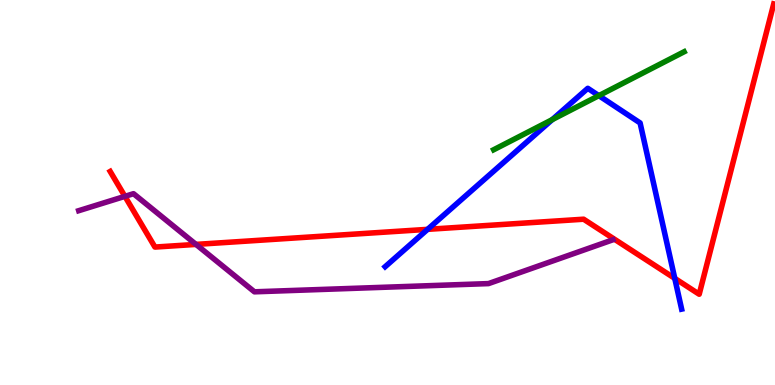[{'lines': ['blue', 'red'], 'intersections': [{'x': 5.52, 'y': 4.04}, {'x': 8.71, 'y': 2.77}]}, {'lines': ['green', 'red'], 'intersections': []}, {'lines': ['purple', 'red'], 'intersections': [{'x': 1.61, 'y': 4.9}, {'x': 2.53, 'y': 3.65}]}, {'lines': ['blue', 'green'], 'intersections': [{'x': 7.13, 'y': 6.89}, {'x': 7.73, 'y': 7.52}]}, {'lines': ['blue', 'purple'], 'intersections': []}, {'lines': ['green', 'purple'], 'intersections': []}]